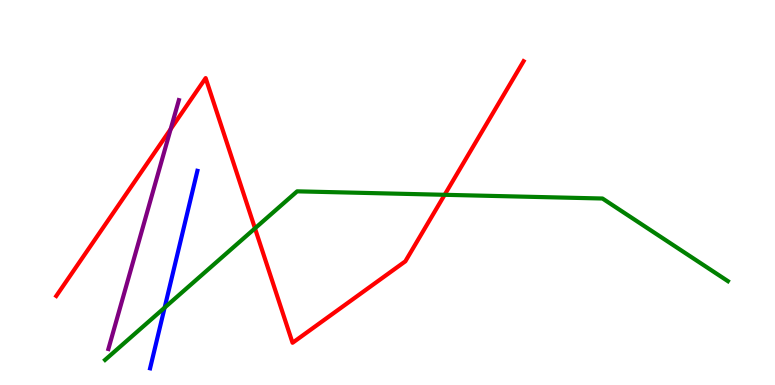[{'lines': ['blue', 'red'], 'intersections': []}, {'lines': ['green', 'red'], 'intersections': [{'x': 3.29, 'y': 4.07}, {'x': 5.74, 'y': 4.94}]}, {'lines': ['purple', 'red'], 'intersections': [{'x': 2.2, 'y': 6.65}]}, {'lines': ['blue', 'green'], 'intersections': [{'x': 2.12, 'y': 2.01}]}, {'lines': ['blue', 'purple'], 'intersections': []}, {'lines': ['green', 'purple'], 'intersections': []}]